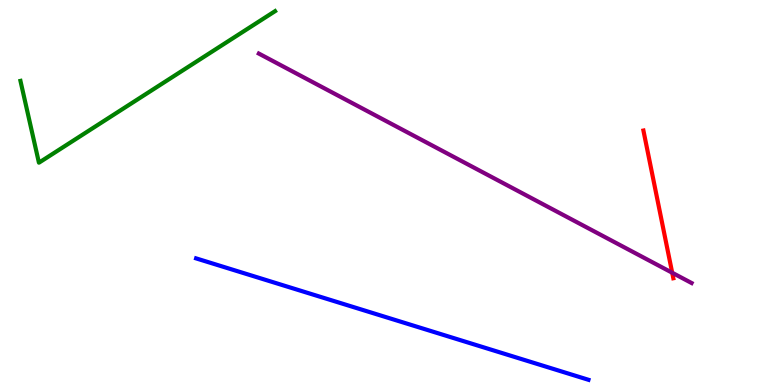[{'lines': ['blue', 'red'], 'intersections': []}, {'lines': ['green', 'red'], 'intersections': []}, {'lines': ['purple', 'red'], 'intersections': [{'x': 8.67, 'y': 2.92}]}, {'lines': ['blue', 'green'], 'intersections': []}, {'lines': ['blue', 'purple'], 'intersections': []}, {'lines': ['green', 'purple'], 'intersections': []}]